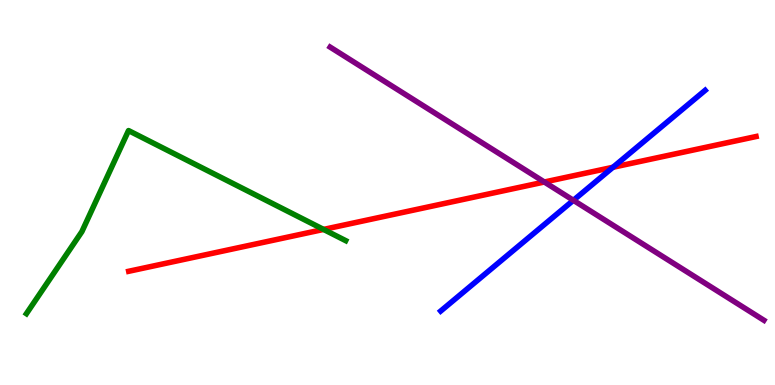[{'lines': ['blue', 'red'], 'intersections': [{'x': 7.91, 'y': 5.66}]}, {'lines': ['green', 'red'], 'intersections': [{'x': 4.18, 'y': 4.04}]}, {'lines': ['purple', 'red'], 'intersections': [{'x': 7.02, 'y': 5.27}]}, {'lines': ['blue', 'green'], 'intersections': []}, {'lines': ['blue', 'purple'], 'intersections': [{'x': 7.4, 'y': 4.8}]}, {'lines': ['green', 'purple'], 'intersections': []}]